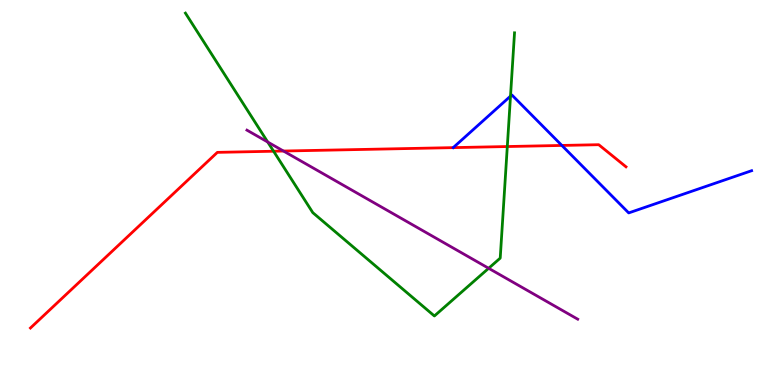[{'lines': ['blue', 'red'], 'intersections': [{'x': 7.25, 'y': 6.22}]}, {'lines': ['green', 'red'], 'intersections': [{'x': 3.53, 'y': 6.07}, {'x': 6.55, 'y': 6.19}]}, {'lines': ['purple', 'red'], 'intersections': [{'x': 3.66, 'y': 6.08}]}, {'lines': ['blue', 'green'], 'intersections': [{'x': 6.59, 'y': 7.5}]}, {'lines': ['blue', 'purple'], 'intersections': []}, {'lines': ['green', 'purple'], 'intersections': [{'x': 3.45, 'y': 6.31}, {'x': 6.31, 'y': 3.03}]}]